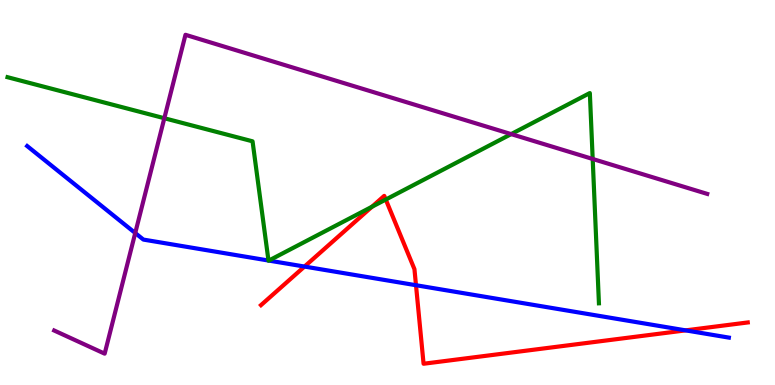[{'lines': ['blue', 'red'], 'intersections': [{'x': 3.93, 'y': 3.08}, {'x': 5.37, 'y': 2.59}, {'x': 8.85, 'y': 1.42}]}, {'lines': ['green', 'red'], 'intersections': [{'x': 4.8, 'y': 4.63}, {'x': 4.98, 'y': 4.82}]}, {'lines': ['purple', 'red'], 'intersections': []}, {'lines': ['blue', 'green'], 'intersections': [{'x': 3.46, 'y': 3.23}, {'x': 3.47, 'y': 3.23}]}, {'lines': ['blue', 'purple'], 'intersections': [{'x': 1.75, 'y': 3.95}]}, {'lines': ['green', 'purple'], 'intersections': [{'x': 2.12, 'y': 6.93}, {'x': 6.6, 'y': 6.52}, {'x': 7.65, 'y': 5.87}]}]